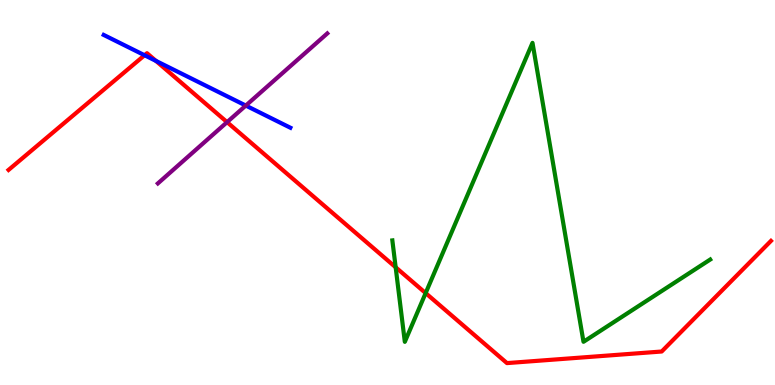[{'lines': ['blue', 'red'], 'intersections': [{'x': 1.87, 'y': 8.57}, {'x': 2.01, 'y': 8.42}]}, {'lines': ['green', 'red'], 'intersections': [{'x': 5.11, 'y': 3.06}, {'x': 5.49, 'y': 2.39}]}, {'lines': ['purple', 'red'], 'intersections': [{'x': 2.93, 'y': 6.83}]}, {'lines': ['blue', 'green'], 'intersections': []}, {'lines': ['blue', 'purple'], 'intersections': [{'x': 3.17, 'y': 7.26}]}, {'lines': ['green', 'purple'], 'intersections': []}]